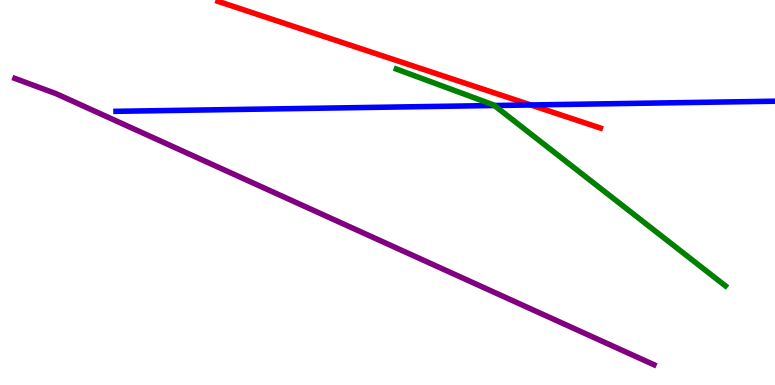[{'lines': ['blue', 'red'], 'intersections': [{'x': 6.85, 'y': 7.27}]}, {'lines': ['green', 'red'], 'intersections': []}, {'lines': ['purple', 'red'], 'intersections': []}, {'lines': ['blue', 'green'], 'intersections': [{'x': 6.38, 'y': 7.26}]}, {'lines': ['blue', 'purple'], 'intersections': []}, {'lines': ['green', 'purple'], 'intersections': []}]